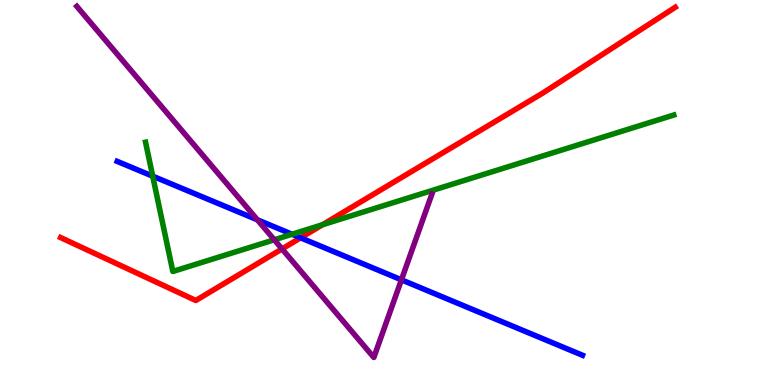[{'lines': ['blue', 'red'], 'intersections': [{'x': 3.88, 'y': 3.82}]}, {'lines': ['green', 'red'], 'intersections': [{'x': 4.16, 'y': 4.16}]}, {'lines': ['purple', 'red'], 'intersections': [{'x': 3.64, 'y': 3.53}]}, {'lines': ['blue', 'green'], 'intersections': [{'x': 1.97, 'y': 5.42}, {'x': 3.77, 'y': 3.92}]}, {'lines': ['blue', 'purple'], 'intersections': [{'x': 3.32, 'y': 4.29}, {'x': 5.18, 'y': 2.73}]}, {'lines': ['green', 'purple'], 'intersections': [{'x': 3.54, 'y': 3.77}]}]